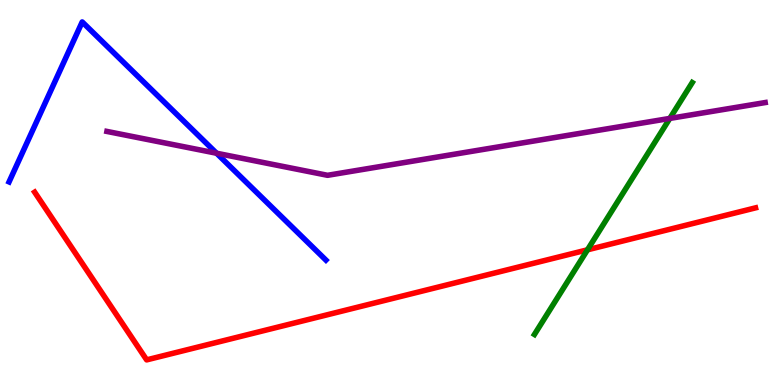[{'lines': ['blue', 'red'], 'intersections': []}, {'lines': ['green', 'red'], 'intersections': [{'x': 7.58, 'y': 3.51}]}, {'lines': ['purple', 'red'], 'intersections': []}, {'lines': ['blue', 'green'], 'intersections': []}, {'lines': ['blue', 'purple'], 'intersections': [{'x': 2.79, 'y': 6.02}]}, {'lines': ['green', 'purple'], 'intersections': [{'x': 8.64, 'y': 6.92}]}]